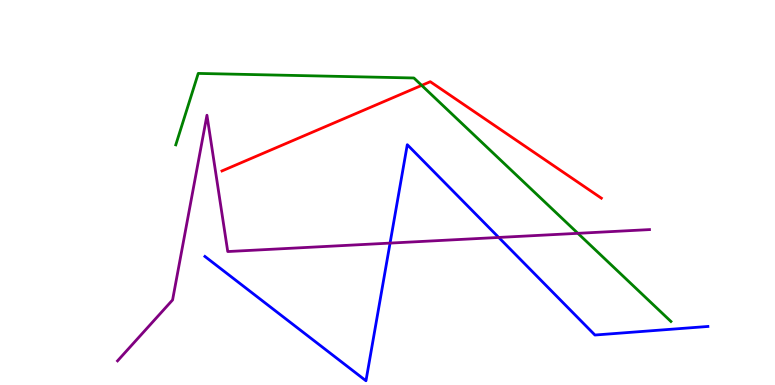[{'lines': ['blue', 'red'], 'intersections': []}, {'lines': ['green', 'red'], 'intersections': [{'x': 5.44, 'y': 7.78}]}, {'lines': ['purple', 'red'], 'intersections': []}, {'lines': ['blue', 'green'], 'intersections': []}, {'lines': ['blue', 'purple'], 'intersections': [{'x': 5.03, 'y': 3.69}, {'x': 6.44, 'y': 3.83}]}, {'lines': ['green', 'purple'], 'intersections': [{'x': 7.46, 'y': 3.94}]}]